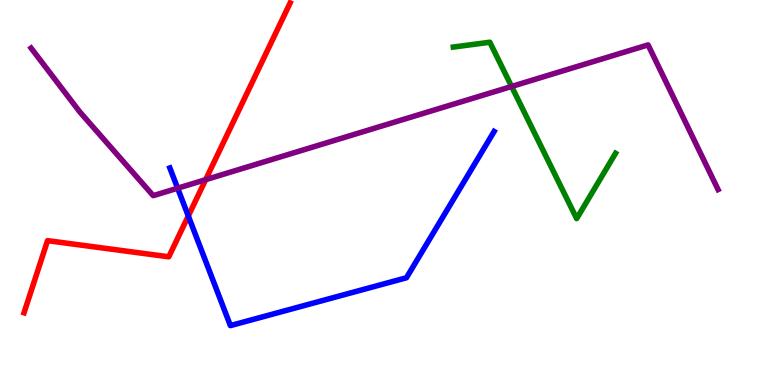[{'lines': ['blue', 'red'], 'intersections': [{'x': 2.43, 'y': 4.39}]}, {'lines': ['green', 'red'], 'intersections': []}, {'lines': ['purple', 'red'], 'intersections': [{'x': 2.65, 'y': 5.33}]}, {'lines': ['blue', 'green'], 'intersections': []}, {'lines': ['blue', 'purple'], 'intersections': [{'x': 2.29, 'y': 5.11}]}, {'lines': ['green', 'purple'], 'intersections': [{'x': 6.6, 'y': 7.75}]}]